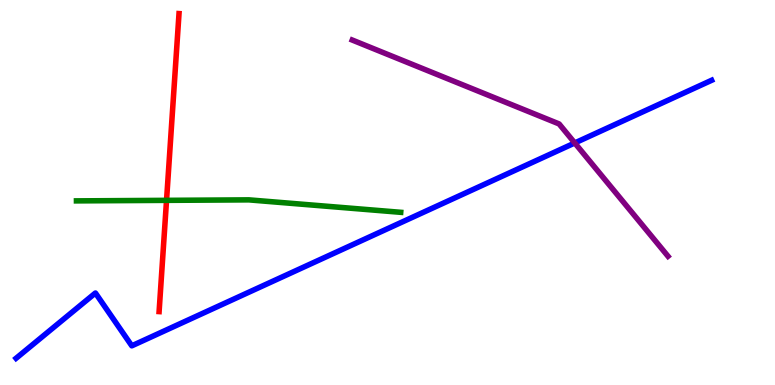[{'lines': ['blue', 'red'], 'intersections': []}, {'lines': ['green', 'red'], 'intersections': [{'x': 2.15, 'y': 4.8}]}, {'lines': ['purple', 'red'], 'intersections': []}, {'lines': ['blue', 'green'], 'intersections': []}, {'lines': ['blue', 'purple'], 'intersections': [{'x': 7.42, 'y': 6.29}]}, {'lines': ['green', 'purple'], 'intersections': []}]